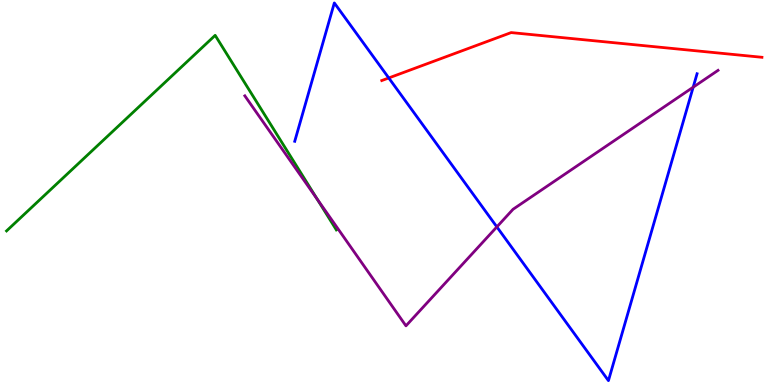[{'lines': ['blue', 'red'], 'intersections': [{'x': 5.02, 'y': 7.98}]}, {'lines': ['green', 'red'], 'intersections': []}, {'lines': ['purple', 'red'], 'intersections': []}, {'lines': ['blue', 'green'], 'intersections': []}, {'lines': ['blue', 'purple'], 'intersections': [{'x': 6.41, 'y': 4.11}, {'x': 8.94, 'y': 7.73}]}, {'lines': ['green', 'purple'], 'intersections': [{'x': 4.09, 'y': 4.83}]}]